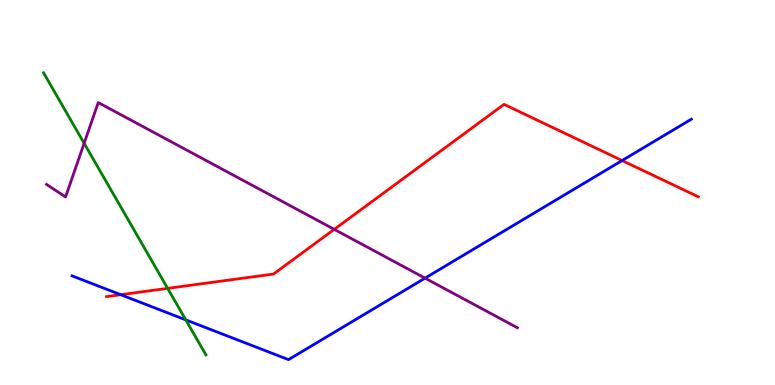[{'lines': ['blue', 'red'], 'intersections': [{'x': 1.56, 'y': 2.35}, {'x': 8.03, 'y': 5.83}]}, {'lines': ['green', 'red'], 'intersections': [{'x': 2.16, 'y': 2.51}]}, {'lines': ['purple', 'red'], 'intersections': [{'x': 4.31, 'y': 4.04}]}, {'lines': ['blue', 'green'], 'intersections': [{'x': 2.4, 'y': 1.69}]}, {'lines': ['blue', 'purple'], 'intersections': [{'x': 5.48, 'y': 2.78}]}, {'lines': ['green', 'purple'], 'intersections': [{'x': 1.09, 'y': 6.28}]}]